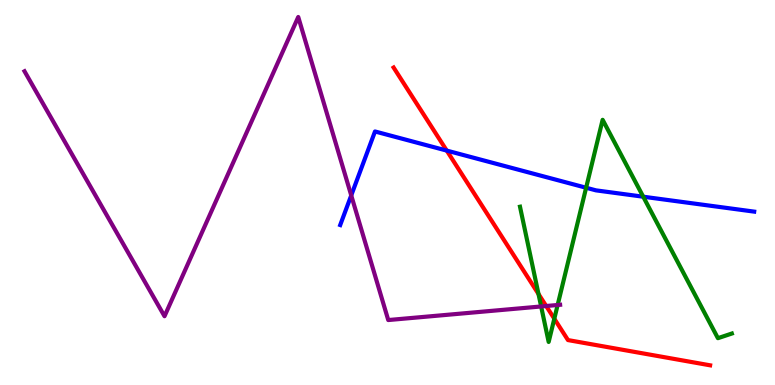[{'lines': ['blue', 'red'], 'intersections': [{'x': 5.76, 'y': 6.09}]}, {'lines': ['green', 'red'], 'intersections': [{'x': 6.95, 'y': 2.36}, {'x': 7.15, 'y': 1.72}]}, {'lines': ['purple', 'red'], 'intersections': [{'x': 7.05, 'y': 2.05}]}, {'lines': ['blue', 'green'], 'intersections': [{'x': 7.56, 'y': 5.12}, {'x': 8.3, 'y': 4.89}]}, {'lines': ['blue', 'purple'], 'intersections': [{'x': 4.53, 'y': 4.92}]}, {'lines': ['green', 'purple'], 'intersections': [{'x': 6.98, 'y': 2.04}, {'x': 7.2, 'y': 2.08}]}]